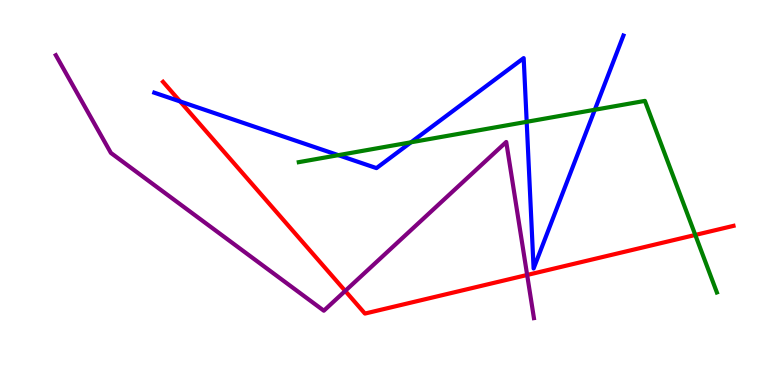[{'lines': ['blue', 'red'], 'intersections': [{'x': 2.32, 'y': 7.37}]}, {'lines': ['green', 'red'], 'intersections': [{'x': 8.97, 'y': 3.9}]}, {'lines': ['purple', 'red'], 'intersections': [{'x': 4.45, 'y': 2.44}, {'x': 6.8, 'y': 2.86}]}, {'lines': ['blue', 'green'], 'intersections': [{'x': 4.37, 'y': 5.97}, {'x': 5.3, 'y': 6.3}, {'x': 6.8, 'y': 6.84}, {'x': 7.67, 'y': 7.15}]}, {'lines': ['blue', 'purple'], 'intersections': []}, {'lines': ['green', 'purple'], 'intersections': []}]